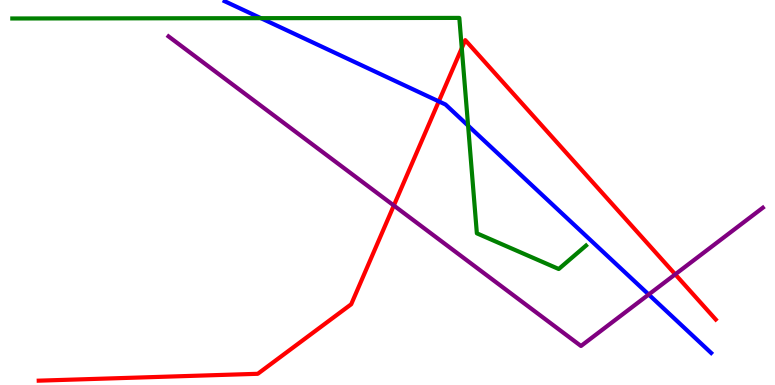[{'lines': ['blue', 'red'], 'intersections': [{'x': 5.66, 'y': 7.37}]}, {'lines': ['green', 'red'], 'intersections': [{'x': 5.96, 'y': 8.75}]}, {'lines': ['purple', 'red'], 'intersections': [{'x': 5.08, 'y': 4.66}, {'x': 8.71, 'y': 2.87}]}, {'lines': ['blue', 'green'], 'intersections': [{'x': 3.37, 'y': 9.53}, {'x': 6.04, 'y': 6.74}]}, {'lines': ['blue', 'purple'], 'intersections': [{'x': 8.37, 'y': 2.35}]}, {'lines': ['green', 'purple'], 'intersections': []}]